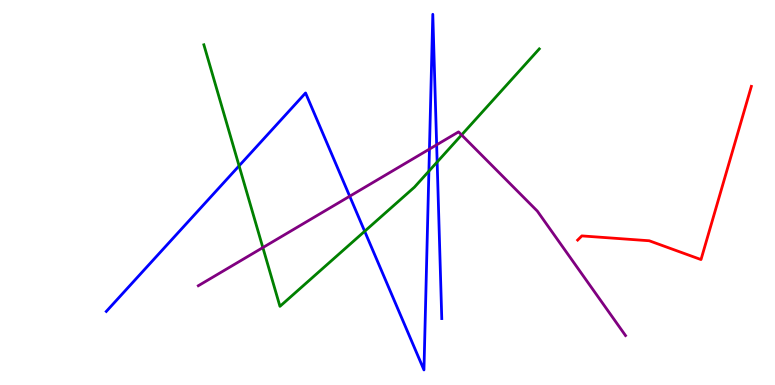[{'lines': ['blue', 'red'], 'intersections': []}, {'lines': ['green', 'red'], 'intersections': []}, {'lines': ['purple', 'red'], 'intersections': []}, {'lines': ['blue', 'green'], 'intersections': [{'x': 3.08, 'y': 5.69}, {'x': 4.71, 'y': 3.99}, {'x': 5.53, 'y': 5.55}, {'x': 5.64, 'y': 5.79}]}, {'lines': ['blue', 'purple'], 'intersections': [{'x': 4.51, 'y': 4.9}, {'x': 5.54, 'y': 6.13}, {'x': 5.63, 'y': 6.24}]}, {'lines': ['green', 'purple'], 'intersections': [{'x': 3.39, 'y': 3.57}, {'x': 5.96, 'y': 6.49}]}]